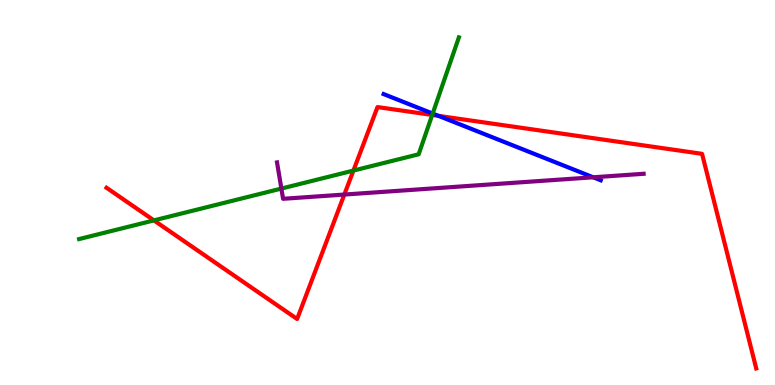[{'lines': ['blue', 'red'], 'intersections': [{'x': 5.66, 'y': 6.99}]}, {'lines': ['green', 'red'], 'intersections': [{'x': 1.99, 'y': 4.28}, {'x': 4.56, 'y': 5.57}, {'x': 5.58, 'y': 7.01}]}, {'lines': ['purple', 'red'], 'intersections': [{'x': 4.44, 'y': 4.95}]}, {'lines': ['blue', 'green'], 'intersections': [{'x': 5.58, 'y': 7.05}]}, {'lines': ['blue', 'purple'], 'intersections': [{'x': 7.65, 'y': 5.4}]}, {'lines': ['green', 'purple'], 'intersections': [{'x': 3.63, 'y': 5.1}]}]